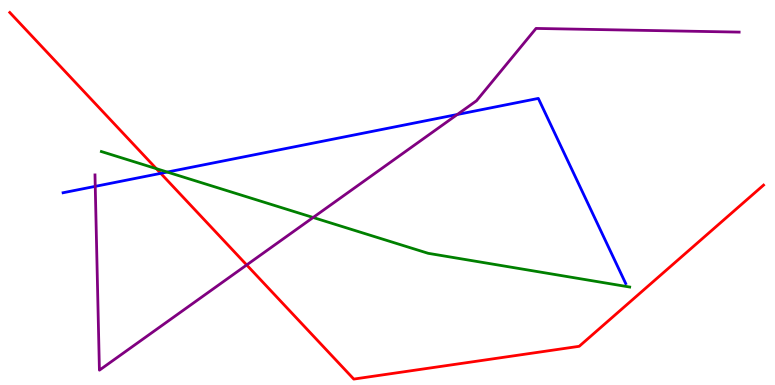[{'lines': ['blue', 'red'], 'intersections': [{'x': 2.07, 'y': 5.5}]}, {'lines': ['green', 'red'], 'intersections': [{'x': 2.02, 'y': 5.62}]}, {'lines': ['purple', 'red'], 'intersections': [{'x': 3.18, 'y': 3.12}]}, {'lines': ['blue', 'green'], 'intersections': [{'x': 2.16, 'y': 5.53}]}, {'lines': ['blue', 'purple'], 'intersections': [{'x': 1.23, 'y': 5.16}, {'x': 5.9, 'y': 7.03}]}, {'lines': ['green', 'purple'], 'intersections': [{'x': 4.04, 'y': 4.35}]}]